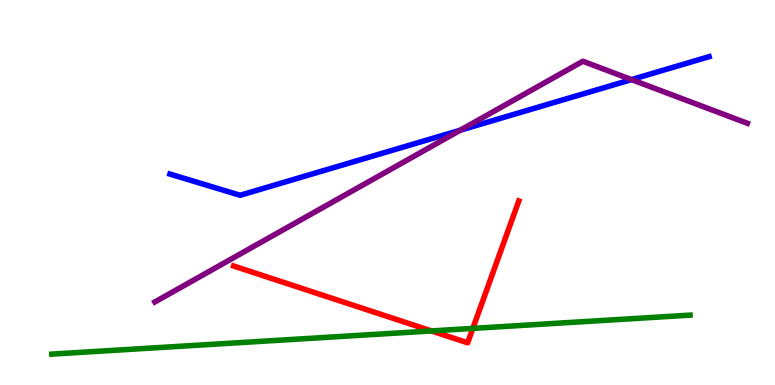[{'lines': ['blue', 'red'], 'intersections': []}, {'lines': ['green', 'red'], 'intersections': [{'x': 5.57, 'y': 1.4}, {'x': 6.1, 'y': 1.47}]}, {'lines': ['purple', 'red'], 'intersections': []}, {'lines': ['blue', 'green'], 'intersections': []}, {'lines': ['blue', 'purple'], 'intersections': [{'x': 5.94, 'y': 6.62}, {'x': 8.15, 'y': 7.93}]}, {'lines': ['green', 'purple'], 'intersections': []}]